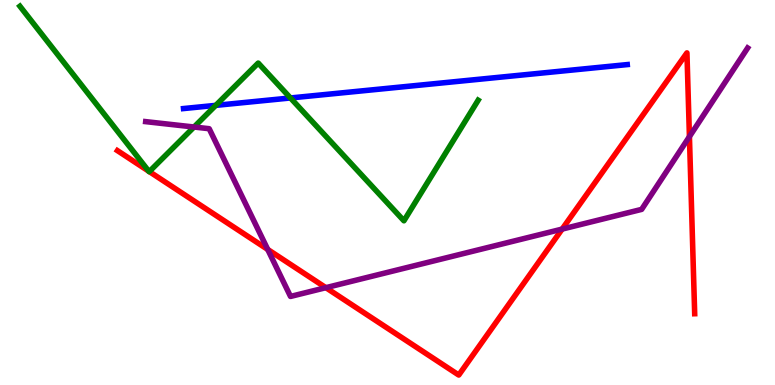[{'lines': ['blue', 'red'], 'intersections': []}, {'lines': ['green', 'red'], 'intersections': [{'x': 1.92, 'y': 5.55}, {'x': 1.93, 'y': 5.54}]}, {'lines': ['purple', 'red'], 'intersections': [{'x': 3.45, 'y': 3.52}, {'x': 4.2, 'y': 2.53}, {'x': 7.25, 'y': 4.05}, {'x': 8.9, 'y': 6.45}]}, {'lines': ['blue', 'green'], 'intersections': [{'x': 2.78, 'y': 7.26}, {'x': 3.75, 'y': 7.46}]}, {'lines': ['blue', 'purple'], 'intersections': []}, {'lines': ['green', 'purple'], 'intersections': [{'x': 2.5, 'y': 6.7}]}]